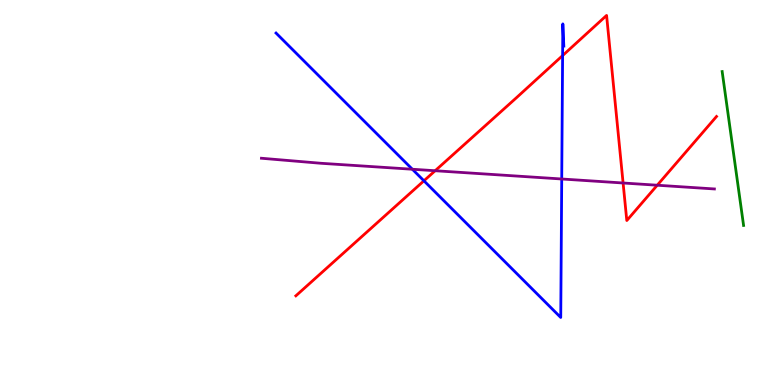[{'lines': ['blue', 'red'], 'intersections': [{'x': 5.47, 'y': 5.3}, {'x': 7.26, 'y': 8.56}]}, {'lines': ['green', 'red'], 'intersections': []}, {'lines': ['purple', 'red'], 'intersections': [{'x': 5.61, 'y': 5.57}, {'x': 8.04, 'y': 5.25}, {'x': 8.48, 'y': 5.19}]}, {'lines': ['blue', 'green'], 'intersections': []}, {'lines': ['blue', 'purple'], 'intersections': [{'x': 5.32, 'y': 5.6}, {'x': 7.25, 'y': 5.35}]}, {'lines': ['green', 'purple'], 'intersections': []}]